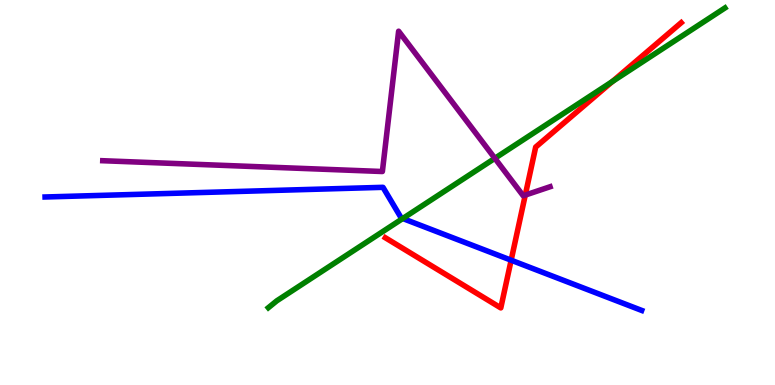[{'lines': ['blue', 'red'], 'intersections': [{'x': 6.6, 'y': 3.24}]}, {'lines': ['green', 'red'], 'intersections': [{'x': 7.9, 'y': 7.88}]}, {'lines': ['purple', 'red'], 'intersections': [{'x': 6.78, 'y': 4.93}]}, {'lines': ['blue', 'green'], 'intersections': [{'x': 5.2, 'y': 4.32}]}, {'lines': ['blue', 'purple'], 'intersections': []}, {'lines': ['green', 'purple'], 'intersections': [{'x': 6.39, 'y': 5.89}]}]